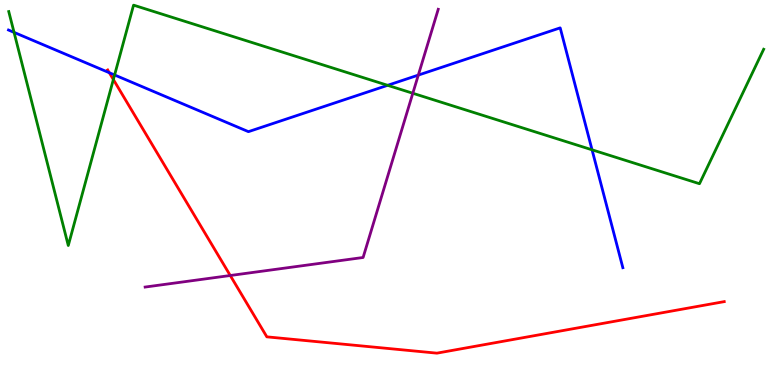[{'lines': ['blue', 'red'], 'intersections': [{'x': 1.41, 'y': 8.11}]}, {'lines': ['green', 'red'], 'intersections': [{'x': 1.46, 'y': 7.93}]}, {'lines': ['purple', 'red'], 'intersections': [{'x': 2.97, 'y': 2.84}]}, {'lines': ['blue', 'green'], 'intersections': [{'x': 0.181, 'y': 9.16}, {'x': 1.48, 'y': 8.05}, {'x': 5.0, 'y': 7.78}, {'x': 7.64, 'y': 6.11}]}, {'lines': ['blue', 'purple'], 'intersections': [{'x': 5.4, 'y': 8.05}]}, {'lines': ['green', 'purple'], 'intersections': [{'x': 5.33, 'y': 7.58}]}]